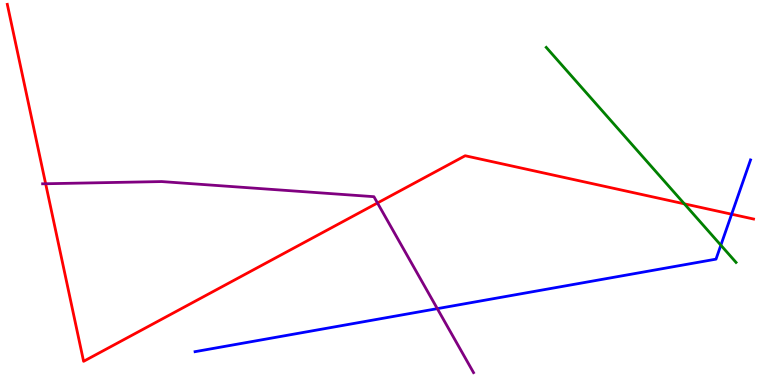[{'lines': ['blue', 'red'], 'intersections': [{'x': 9.44, 'y': 4.44}]}, {'lines': ['green', 'red'], 'intersections': [{'x': 8.83, 'y': 4.71}]}, {'lines': ['purple', 'red'], 'intersections': [{'x': 0.589, 'y': 5.23}, {'x': 4.87, 'y': 4.73}]}, {'lines': ['blue', 'green'], 'intersections': [{'x': 9.3, 'y': 3.63}]}, {'lines': ['blue', 'purple'], 'intersections': [{'x': 5.64, 'y': 1.98}]}, {'lines': ['green', 'purple'], 'intersections': []}]